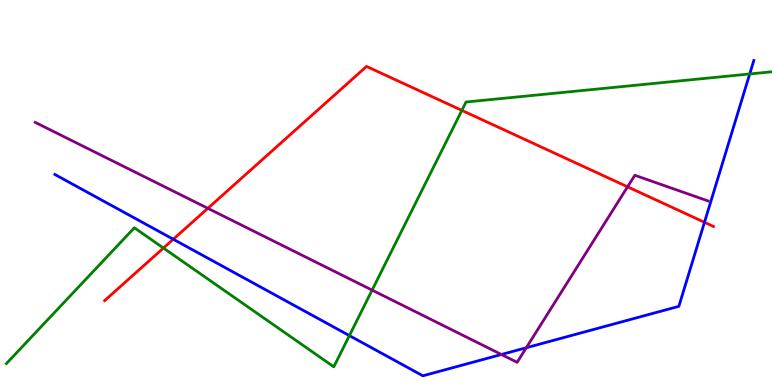[{'lines': ['blue', 'red'], 'intersections': [{'x': 2.24, 'y': 3.79}, {'x': 9.09, 'y': 4.23}]}, {'lines': ['green', 'red'], 'intersections': [{'x': 2.11, 'y': 3.56}, {'x': 5.96, 'y': 7.13}]}, {'lines': ['purple', 'red'], 'intersections': [{'x': 2.68, 'y': 4.59}, {'x': 8.1, 'y': 5.15}]}, {'lines': ['blue', 'green'], 'intersections': [{'x': 4.51, 'y': 1.28}, {'x': 9.67, 'y': 8.08}]}, {'lines': ['blue', 'purple'], 'intersections': [{'x': 6.47, 'y': 0.792}, {'x': 6.79, 'y': 0.968}]}, {'lines': ['green', 'purple'], 'intersections': [{'x': 4.8, 'y': 2.46}]}]